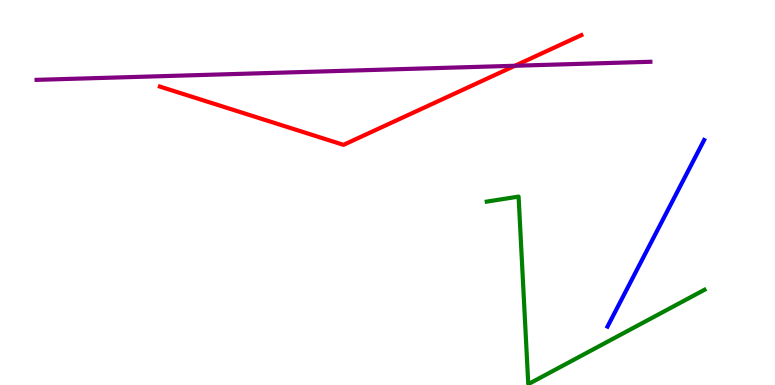[{'lines': ['blue', 'red'], 'intersections': []}, {'lines': ['green', 'red'], 'intersections': []}, {'lines': ['purple', 'red'], 'intersections': [{'x': 6.64, 'y': 8.29}]}, {'lines': ['blue', 'green'], 'intersections': []}, {'lines': ['blue', 'purple'], 'intersections': []}, {'lines': ['green', 'purple'], 'intersections': []}]